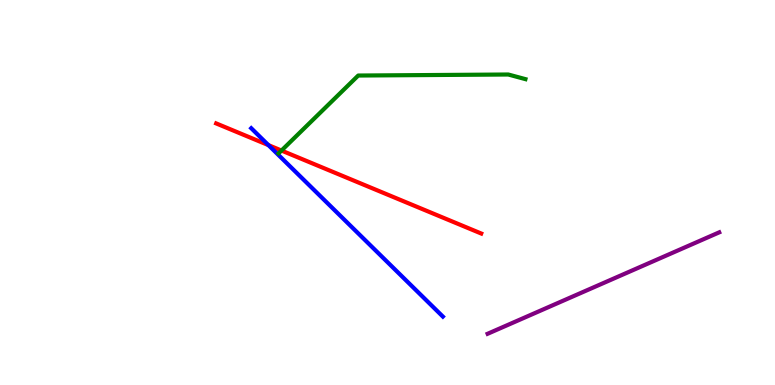[{'lines': ['blue', 'red'], 'intersections': [{'x': 3.46, 'y': 6.23}]}, {'lines': ['green', 'red'], 'intersections': [{'x': 3.63, 'y': 6.09}]}, {'lines': ['purple', 'red'], 'intersections': []}, {'lines': ['blue', 'green'], 'intersections': []}, {'lines': ['blue', 'purple'], 'intersections': []}, {'lines': ['green', 'purple'], 'intersections': []}]